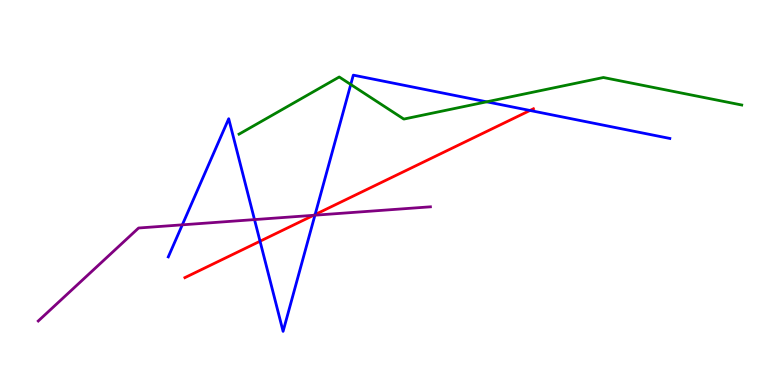[{'lines': ['blue', 'red'], 'intersections': [{'x': 3.36, 'y': 3.73}, {'x': 4.07, 'y': 4.43}, {'x': 6.84, 'y': 7.13}]}, {'lines': ['green', 'red'], 'intersections': []}, {'lines': ['purple', 'red'], 'intersections': [{'x': 4.05, 'y': 4.41}]}, {'lines': ['blue', 'green'], 'intersections': [{'x': 4.53, 'y': 7.81}, {'x': 6.28, 'y': 7.36}]}, {'lines': ['blue', 'purple'], 'intersections': [{'x': 2.35, 'y': 4.16}, {'x': 3.28, 'y': 4.3}, {'x': 4.06, 'y': 4.41}]}, {'lines': ['green', 'purple'], 'intersections': []}]